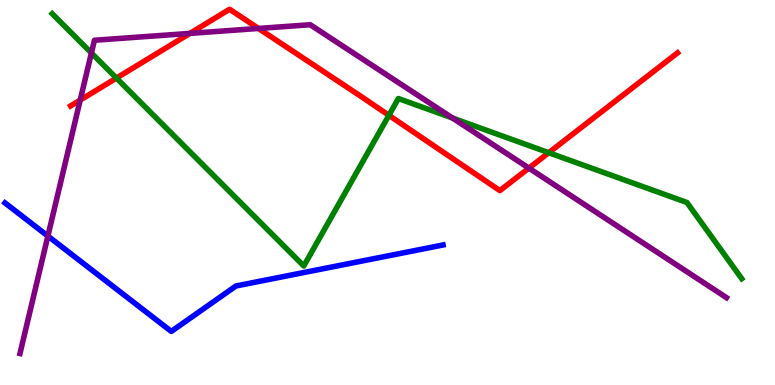[{'lines': ['blue', 'red'], 'intersections': []}, {'lines': ['green', 'red'], 'intersections': [{'x': 1.5, 'y': 7.97}, {'x': 5.02, 'y': 7.0}, {'x': 7.08, 'y': 6.03}]}, {'lines': ['purple', 'red'], 'intersections': [{'x': 1.03, 'y': 7.4}, {'x': 2.45, 'y': 9.13}, {'x': 3.34, 'y': 9.26}, {'x': 6.82, 'y': 5.63}]}, {'lines': ['blue', 'green'], 'intersections': []}, {'lines': ['blue', 'purple'], 'intersections': [{'x': 0.618, 'y': 3.87}]}, {'lines': ['green', 'purple'], 'intersections': [{'x': 1.18, 'y': 8.62}, {'x': 5.84, 'y': 6.93}]}]